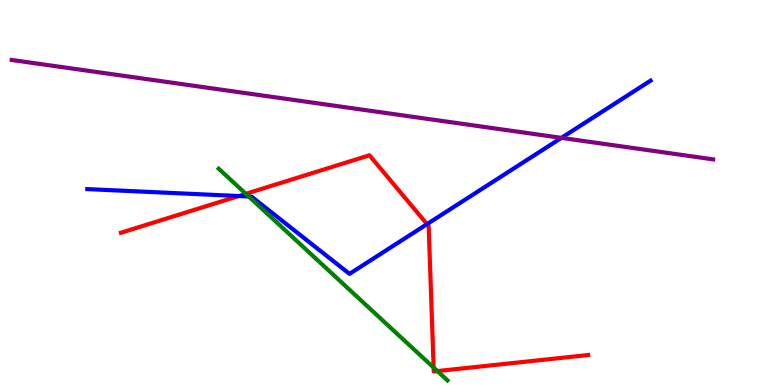[{'lines': ['blue', 'red'], 'intersections': [{'x': 3.08, 'y': 4.91}, {'x': 5.51, 'y': 4.18}]}, {'lines': ['green', 'red'], 'intersections': [{'x': 3.17, 'y': 4.97}, {'x': 5.6, 'y': 0.452}, {'x': 5.64, 'y': 0.362}]}, {'lines': ['purple', 'red'], 'intersections': []}, {'lines': ['blue', 'green'], 'intersections': [{'x': 3.21, 'y': 4.9}]}, {'lines': ['blue', 'purple'], 'intersections': [{'x': 7.24, 'y': 6.42}]}, {'lines': ['green', 'purple'], 'intersections': []}]